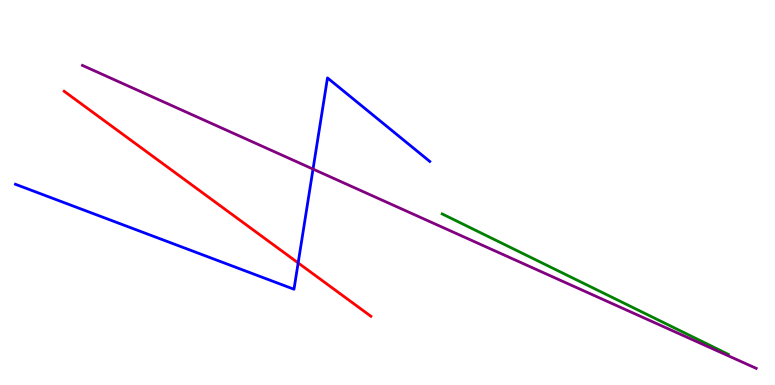[{'lines': ['blue', 'red'], 'intersections': [{'x': 3.85, 'y': 3.17}]}, {'lines': ['green', 'red'], 'intersections': []}, {'lines': ['purple', 'red'], 'intersections': []}, {'lines': ['blue', 'green'], 'intersections': []}, {'lines': ['blue', 'purple'], 'intersections': [{'x': 4.04, 'y': 5.61}]}, {'lines': ['green', 'purple'], 'intersections': []}]